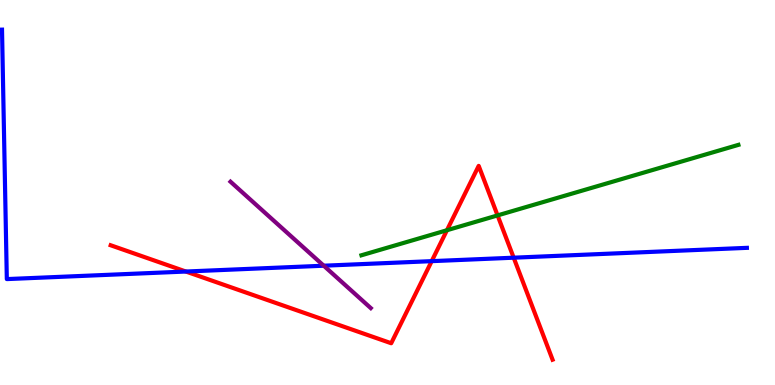[{'lines': ['blue', 'red'], 'intersections': [{'x': 2.4, 'y': 2.95}, {'x': 5.57, 'y': 3.22}, {'x': 6.63, 'y': 3.31}]}, {'lines': ['green', 'red'], 'intersections': [{'x': 5.77, 'y': 4.02}, {'x': 6.42, 'y': 4.41}]}, {'lines': ['purple', 'red'], 'intersections': []}, {'lines': ['blue', 'green'], 'intersections': []}, {'lines': ['blue', 'purple'], 'intersections': [{'x': 4.18, 'y': 3.1}]}, {'lines': ['green', 'purple'], 'intersections': []}]